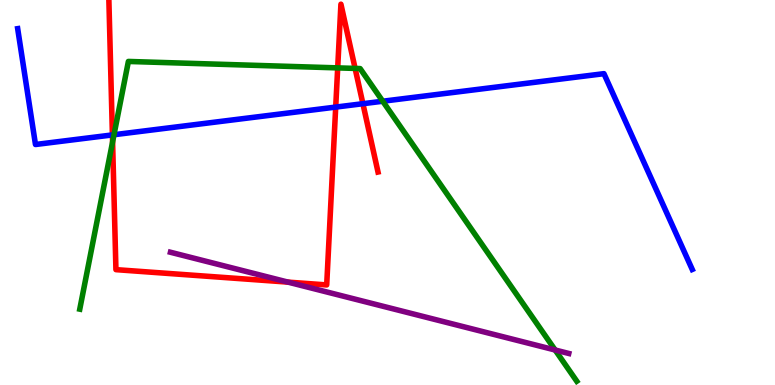[{'lines': ['blue', 'red'], 'intersections': [{'x': 1.45, 'y': 6.5}, {'x': 4.33, 'y': 7.22}, {'x': 4.68, 'y': 7.31}]}, {'lines': ['green', 'red'], 'intersections': [{'x': 1.45, 'y': 6.31}, {'x': 4.36, 'y': 8.24}, {'x': 4.58, 'y': 8.22}]}, {'lines': ['purple', 'red'], 'intersections': [{'x': 3.72, 'y': 2.67}]}, {'lines': ['blue', 'green'], 'intersections': [{'x': 1.47, 'y': 6.5}, {'x': 4.94, 'y': 7.37}]}, {'lines': ['blue', 'purple'], 'intersections': []}, {'lines': ['green', 'purple'], 'intersections': [{'x': 7.16, 'y': 0.909}]}]